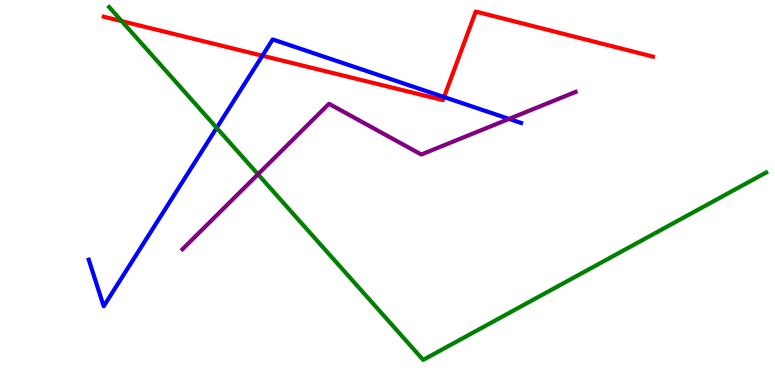[{'lines': ['blue', 'red'], 'intersections': [{'x': 3.39, 'y': 8.55}, {'x': 5.73, 'y': 7.48}]}, {'lines': ['green', 'red'], 'intersections': [{'x': 1.57, 'y': 9.45}]}, {'lines': ['purple', 'red'], 'intersections': []}, {'lines': ['blue', 'green'], 'intersections': [{'x': 2.8, 'y': 6.68}]}, {'lines': ['blue', 'purple'], 'intersections': [{'x': 6.57, 'y': 6.91}]}, {'lines': ['green', 'purple'], 'intersections': [{'x': 3.33, 'y': 5.47}]}]